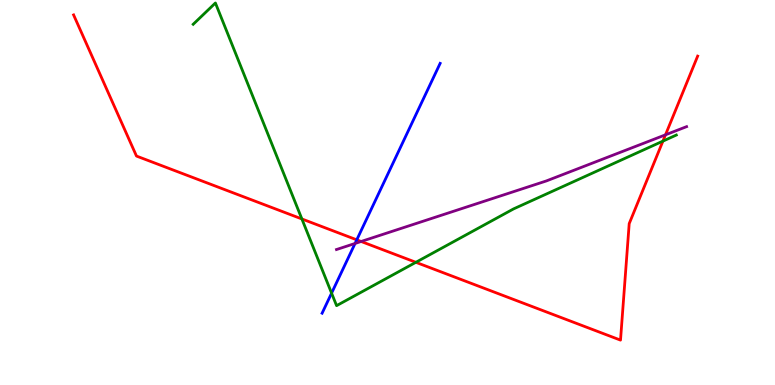[{'lines': ['blue', 'red'], 'intersections': [{'x': 4.6, 'y': 3.77}]}, {'lines': ['green', 'red'], 'intersections': [{'x': 3.9, 'y': 4.31}, {'x': 5.37, 'y': 3.19}, {'x': 8.55, 'y': 6.33}]}, {'lines': ['purple', 'red'], 'intersections': [{'x': 4.66, 'y': 3.73}, {'x': 8.59, 'y': 6.5}]}, {'lines': ['blue', 'green'], 'intersections': [{'x': 4.28, 'y': 2.39}]}, {'lines': ['blue', 'purple'], 'intersections': [{'x': 4.58, 'y': 3.68}]}, {'lines': ['green', 'purple'], 'intersections': []}]